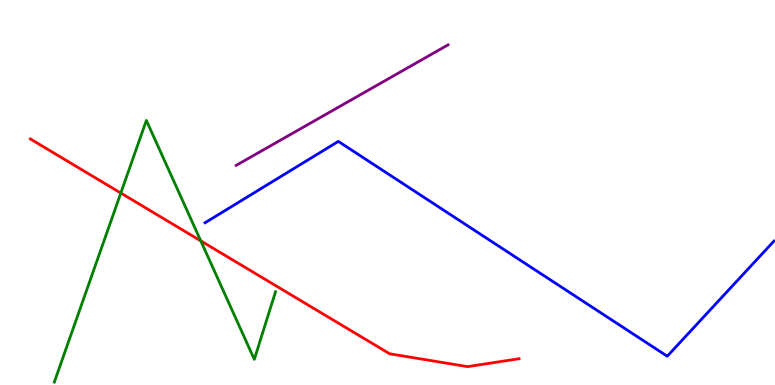[{'lines': ['blue', 'red'], 'intersections': []}, {'lines': ['green', 'red'], 'intersections': [{'x': 1.56, 'y': 4.99}, {'x': 2.59, 'y': 3.74}]}, {'lines': ['purple', 'red'], 'intersections': []}, {'lines': ['blue', 'green'], 'intersections': []}, {'lines': ['blue', 'purple'], 'intersections': []}, {'lines': ['green', 'purple'], 'intersections': []}]